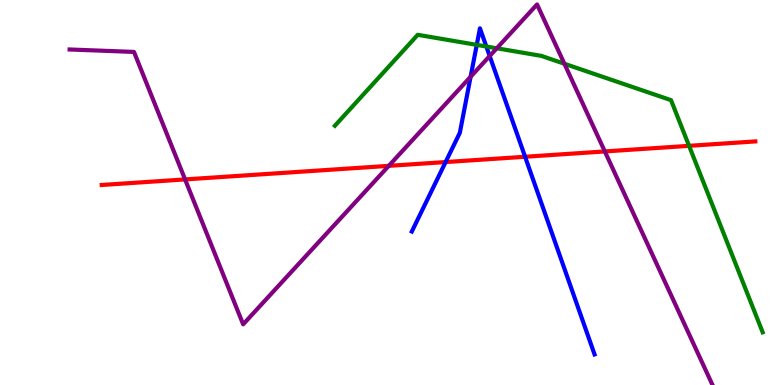[{'lines': ['blue', 'red'], 'intersections': [{'x': 5.75, 'y': 5.79}, {'x': 6.78, 'y': 5.93}]}, {'lines': ['green', 'red'], 'intersections': [{'x': 8.89, 'y': 6.21}]}, {'lines': ['purple', 'red'], 'intersections': [{'x': 2.39, 'y': 5.34}, {'x': 5.02, 'y': 5.69}, {'x': 7.8, 'y': 6.07}]}, {'lines': ['blue', 'green'], 'intersections': [{'x': 6.15, 'y': 8.83}, {'x': 6.28, 'y': 8.79}]}, {'lines': ['blue', 'purple'], 'intersections': [{'x': 6.07, 'y': 8.01}, {'x': 6.32, 'y': 8.55}]}, {'lines': ['green', 'purple'], 'intersections': [{'x': 6.41, 'y': 8.75}, {'x': 7.28, 'y': 8.34}]}]